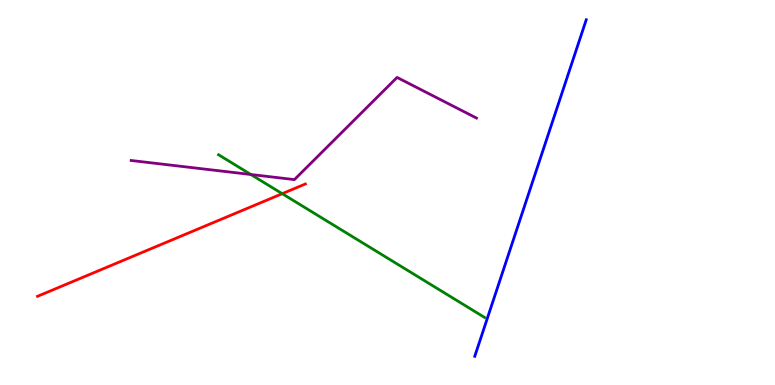[{'lines': ['blue', 'red'], 'intersections': []}, {'lines': ['green', 'red'], 'intersections': [{'x': 3.64, 'y': 4.97}]}, {'lines': ['purple', 'red'], 'intersections': []}, {'lines': ['blue', 'green'], 'intersections': []}, {'lines': ['blue', 'purple'], 'intersections': []}, {'lines': ['green', 'purple'], 'intersections': [{'x': 3.24, 'y': 5.47}]}]